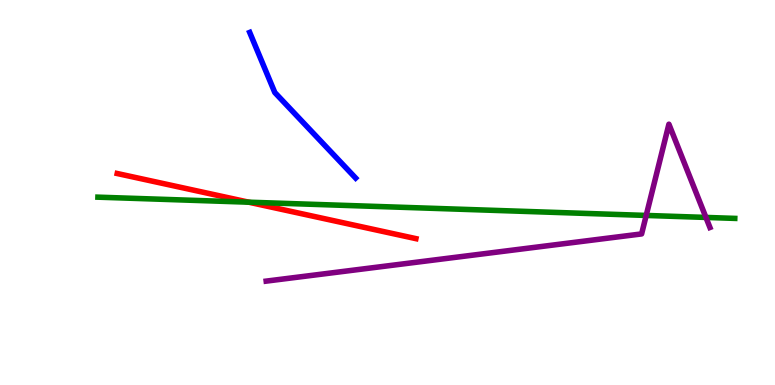[{'lines': ['blue', 'red'], 'intersections': []}, {'lines': ['green', 'red'], 'intersections': [{'x': 3.21, 'y': 4.75}]}, {'lines': ['purple', 'red'], 'intersections': []}, {'lines': ['blue', 'green'], 'intersections': []}, {'lines': ['blue', 'purple'], 'intersections': []}, {'lines': ['green', 'purple'], 'intersections': [{'x': 8.34, 'y': 4.4}, {'x': 9.11, 'y': 4.35}]}]